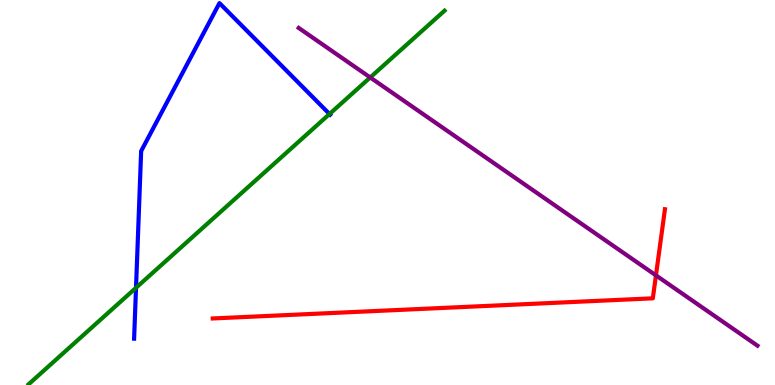[{'lines': ['blue', 'red'], 'intersections': []}, {'lines': ['green', 'red'], 'intersections': []}, {'lines': ['purple', 'red'], 'intersections': [{'x': 8.46, 'y': 2.85}]}, {'lines': ['blue', 'green'], 'intersections': [{'x': 1.76, 'y': 2.52}, {'x': 4.25, 'y': 7.04}]}, {'lines': ['blue', 'purple'], 'intersections': []}, {'lines': ['green', 'purple'], 'intersections': [{'x': 4.78, 'y': 7.99}]}]